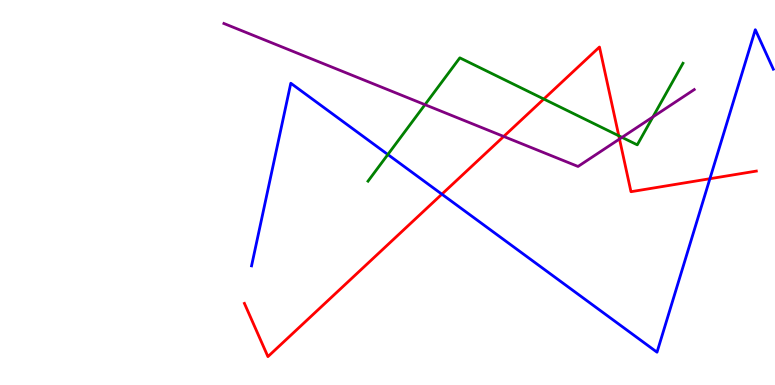[{'lines': ['blue', 'red'], 'intersections': [{'x': 5.7, 'y': 4.96}, {'x': 9.16, 'y': 5.36}]}, {'lines': ['green', 'red'], 'intersections': [{'x': 7.02, 'y': 7.43}, {'x': 7.98, 'y': 6.47}]}, {'lines': ['purple', 'red'], 'intersections': [{'x': 6.5, 'y': 6.46}, {'x': 7.99, 'y': 6.39}]}, {'lines': ['blue', 'green'], 'intersections': [{'x': 5.0, 'y': 5.99}]}, {'lines': ['blue', 'purple'], 'intersections': []}, {'lines': ['green', 'purple'], 'intersections': [{'x': 5.48, 'y': 7.28}, {'x': 8.03, 'y': 6.43}, {'x': 8.42, 'y': 6.96}]}]